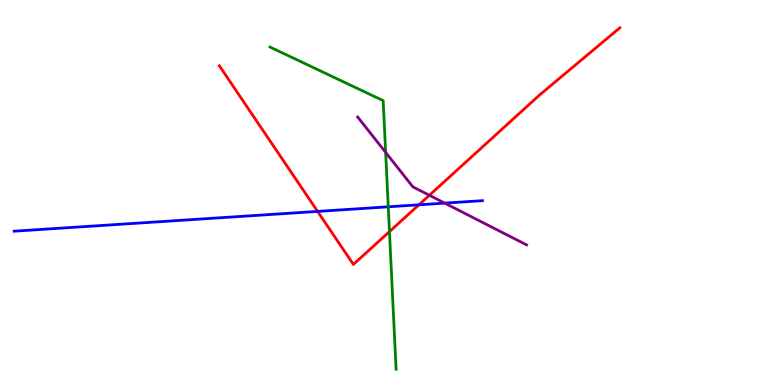[{'lines': ['blue', 'red'], 'intersections': [{'x': 4.1, 'y': 4.51}, {'x': 5.41, 'y': 4.68}]}, {'lines': ['green', 'red'], 'intersections': [{'x': 5.03, 'y': 3.98}]}, {'lines': ['purple', 'red'], 'intersections': [{'x': 5.54, 'y': 4.93}]}, {'lines': ['blue', 'green'], 'intersections': [{'x': 5.01, 'y': 4.63}]}, {'lines': ['blue', 'purple'], 'intersections': [{'x': 5.74, 'y': 4.72}]}, {'lines': ['green', 'purple'], 'intersections': [{'x': 4.98, 'y': 6.04}]}]